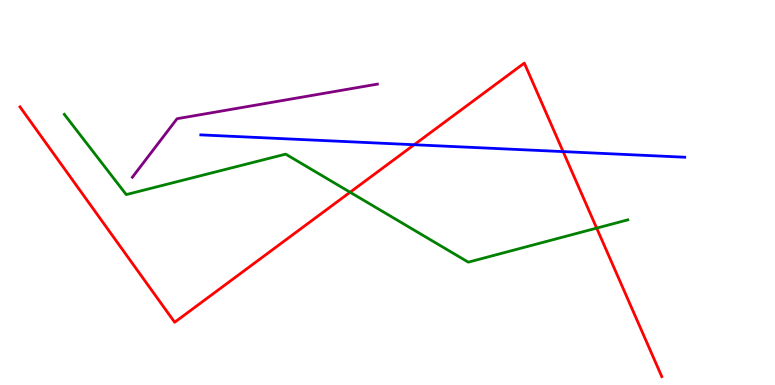[{'lines': ['blue', 'red'], 'intersections': [{'x': 5.34, 'y': 6.24}, {'x': 7.27, 'y': 6.06}]}, {'lines': ['green', 'red'], 'intersections': [{'x': 4.52, 'y': 5.01}, {'x': 7.7, 'y': 4.07}]}, {'lines': ['purple', 'red'], 'intersections': []}, {'lines': ['blue', 'green'], 'intersections': []}, {'lines': ['blue', 'purple'], 'intersections': []}, {'lines': ['green', 'purple'], 'intersections': []}]